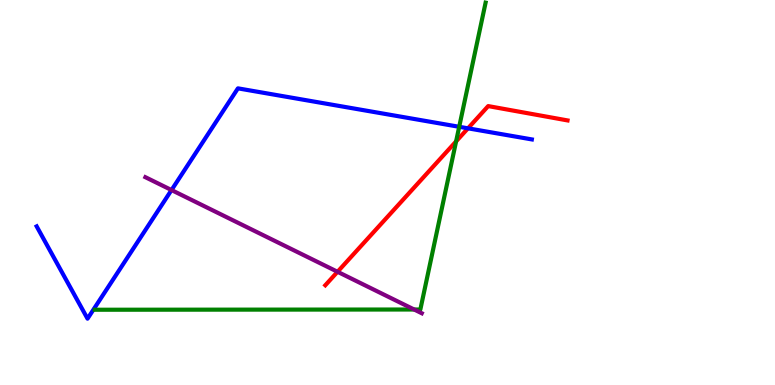[{'lines': ['blue', 'red'], 'intersections': [{'x': 6.04, 'y': 6.67}]}, {'lines': ['green', 'red'], 'intersections': [{'x': 5.89, 'y': 6.33}]}, {'lines': ['purple', 'red'], 'intersections': [{'x': 4.36, 'y': 2.94}]}, {'lines': ['blue', 'green'], 'intersections': [{'x': 5.93, 'y': 6.71}]}, {'lines': ['blue', 'purple'], 'intersections': [{'x': 2.21, 'y': 5.06}]}, {'lines': ['green', 'purple'], 'intersections': [{'x': 5.34, 'y': 1.96}]}]